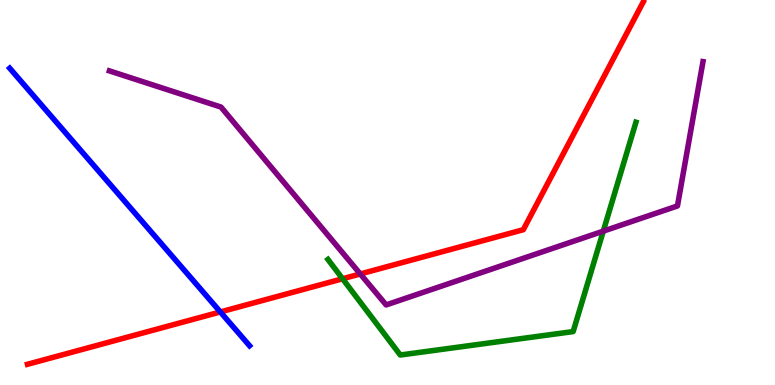[{'lines': ['blue', 'red'], 'intersections': [{'x': 2.84, 'y': 1.9}]}, {'lines': ['green', 'red'], 'intersections': [{'x': 4.42, 'y': 2.76}]}, {'lines': ['purple', 'red'], 'intersections': [{'x': 4.65, 'y': 2.88}]}, {'lines': ['blue', 'green'], 'intersections': []}, {'lines': ['blue', 'purple'], 'intersections': []}, {'lines': ['green', 'purple'], 'intersections': [{'x': 7.78, 'y': 4.0}]}]